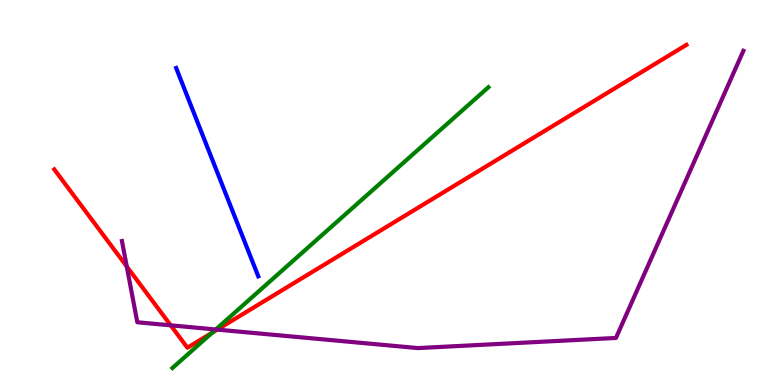[{'lines': ['blue', 'red'], 'intersections': []}, {'lines': ['green', 'red'], 'intersections': [{'x': 2.74, 'y': 1.36}]}, {'lines': ['purple', 'red'], 'intersections': [{'x': 1.64, 'y': 3.08}, {'x': 2.2, 'y': 1.55}, {'x': 2.8, 'y': 1.44}]}, {'lines': ['blue', 'green'], 'intersections': []}, {'lines': ['blue', 'purple'], 'intersections': []}, {'lines': ['green', 'purple'], 'intersections': [{'x': 2.78, 'y': 1.44}]}]